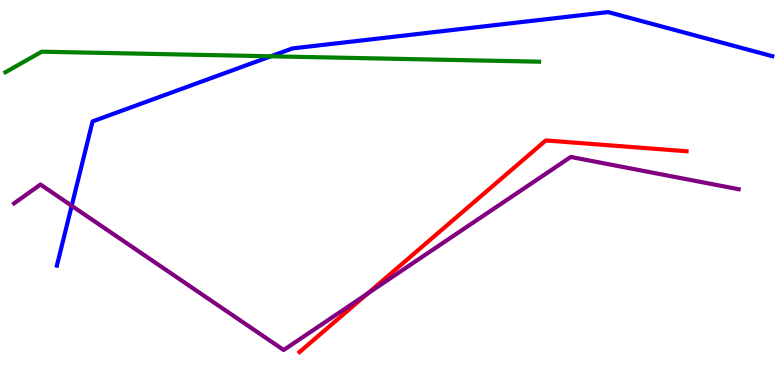[{'lines': ['blue', 'red'], 'intersections': []}, {'lines': ['green', 'red'], 'intersections': []}, {'lines': ['purple', 'red'], 'intersections': [{'x': 4.74, 'y': 2.37}]}, {'lines': ['blue', 'green'], 'intersections': [{'x': 3.5, 'y': 8.54}]}, {'lines': ['blue', 'purple'], 'intersections': [{'x': 0.925, 'y': 4.66}]}, {'lines': ['green', 'purple'], 'intersections': []}]